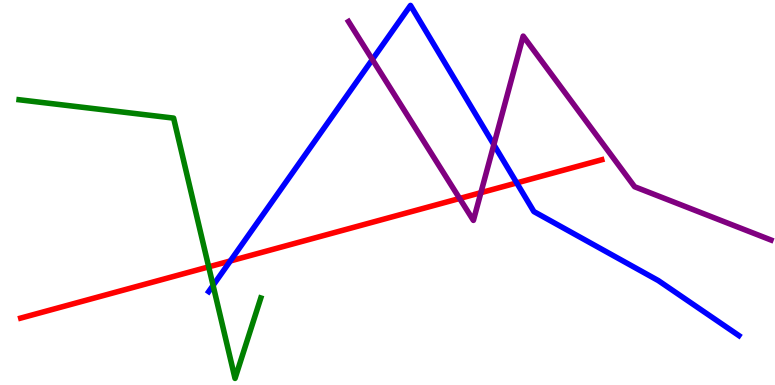[{'lines': ['blue', 'red'], 'intersections': [{'x': 2.97, 'y': 3.22}, {'x': 6.67, 'y': 5.25}]}, {'lines': ['green', 'red'], 'intersections': [{'x': 2.69, 'y': 3.07}]}, {'lines': ['purple', 'red'], 'intersections': [{'x': 5.93, 'y': 4.84}, {'x': 6.21, 'y': 5.0}]}, {'lines': ['blue', 'green'], 'intersections': [{'x': 2.75, 'y': 2.59}]}, {'lines': ['blue', 'purple'], 'intersections': [{'x': 4.8, 'y': 8.45}, {'x': 6.37, 'y': 6.24}]}, {'lines': ['green', 'purple'], 'intersections': []}]